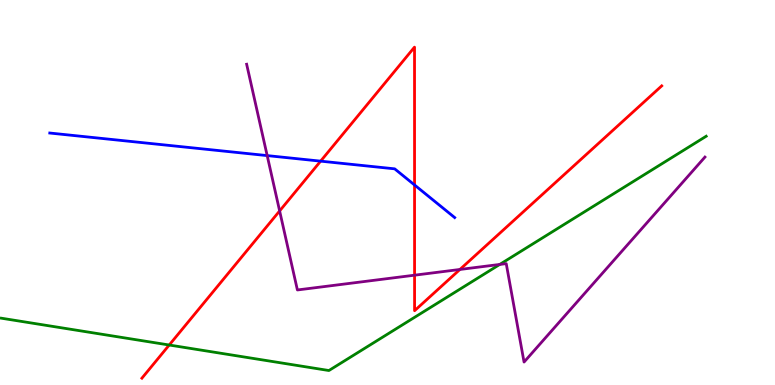[{'lines': ['blue', 'red'], 'intersections': [{'x': 4.14, 'y': 5.81}, {'x': 5.35, 'y': 5.2}]}, {'lines': ['green', 'red'], 'intersections': [{'x': 2.18, 'y': 1.04}]}, {'lines': ['purple', 'red'], 'intersections': [{'x': 3.61, 'y': 4.52}, {'x': 5.35, 'y': 2.85}, {'x': 5.93, 'y': 3.0}]}, {'lines': ['blue', 'green'], 'intersections': []}, {'lines': ['blue', 'purple'], 'intersections': [{'x': 3.45, 'y': 5.96}]}, {'lines': ['green', 'purple'], 'intersections': [{'x': 6.45, 'y': 3.13}]}]